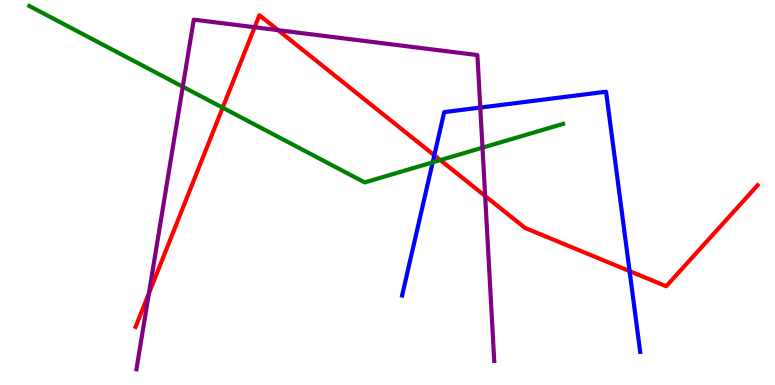[{'lines': ['blue', 'red'], 'intersections': [{'x': 5.6, 'y': 5.97}, {'x': 8.12, 'y': 2.96}]}, {'lines': ['green', 'red'], 'intersections': [{'x': 2.87, 'y': 7.2}, {'x': 5.68, 'y': 5.84}]}, {'lines': ['purple', 'red'], 'intersections': [{'x': 1.92, 'y': 2.38}, {'x': 3.29, 'y': 9.29}, {'x': 3.59, 'y': 9.22}, {'x': 6.26, 'y': 4.91}]}, {'lines': ['blue', 'green'], 'intersections': [{'x': 5.58, 'y': 5.78}]}, {'lines': ['blue', 'purple'], 'intersections': [{'x': 6.2, 'y': 7.21}]}, {'lines': ['green', 'purple'], 'intersections': [{'x': 2.36, 'y': 7.75}, {'x': 6.23, 'y': 6.16}]}]